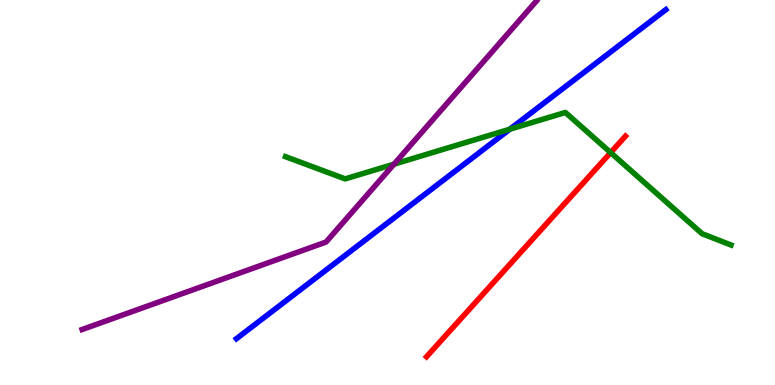[{'lines': ['blue', 'red'], 'intersections': []}, {'lines': ['green', 'red'], 'intersections': [{'x': 7.88, 'y': 6.04}]}, {'lines': ['purple', 'red'], 'intersections': []}, {'lines': ['blue', 'green'], 'intersections': [{'x': 6.58, 'y': 6.64}]}, {'lines': ['blue', 'purple'], 'intersections': []}, {'lines': ['green', 'purple'], 'intersections': [{'x': 5.08, 'y': 5.74}]}]